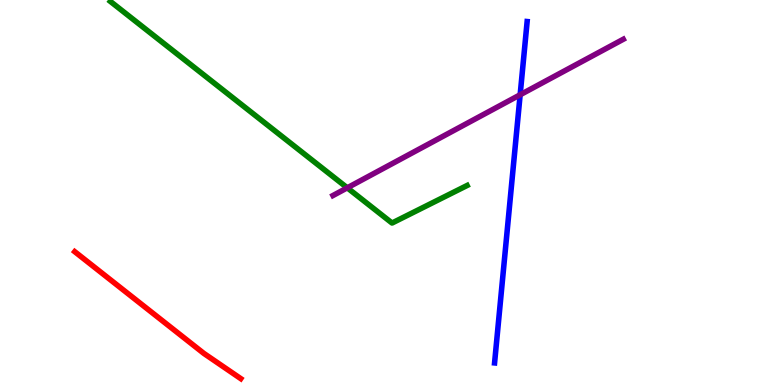[{'lines': ['blue', 'red'], 'intersections': []}, {'lines': ['green', 'red'], 'intersections': []}, {'lines': ['purple', 'red'], 'intersections': []}, {'lines': ['blue', 'green'], 'intersections': []}, {'lines': ['blue', 'purple'], 'intersections': [{'x': 6.71, 'y': 7.54}]}, {'lines': ['green', 'purple'], 'intersections': [{'x': 4.48, 'y': 5.12}]}]